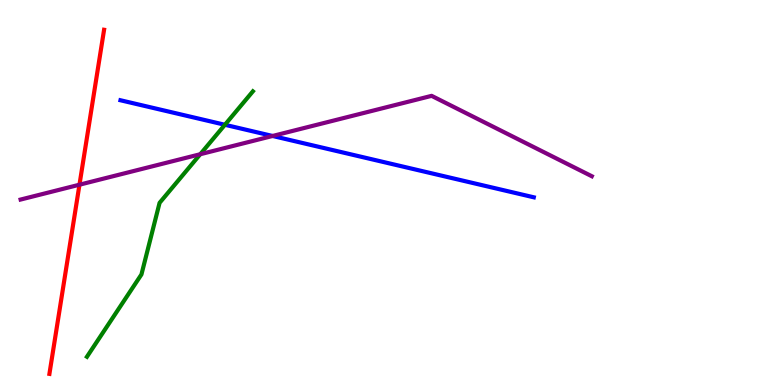[{'lines': ['blue', 'red'], 'intersections': []}, {'lines': ['green', 'red'], 'intersections': []}, {'lines': ['purple', 'red'], 'intersections': [{'x': 1.03, 'y': 5.2}]}, {'lines': ['blue', 'green'], 'intersections': [{'x': 2.9, 'y': 6.76}]}, {'lines': ['blue', 'purple'], 'intersections': [{'x': 3.52, 'y': 6.47}]}, {'lines': ['green', 'purple'], 'intersections': [{'x': 2.58, 'y': 5.99}]}]